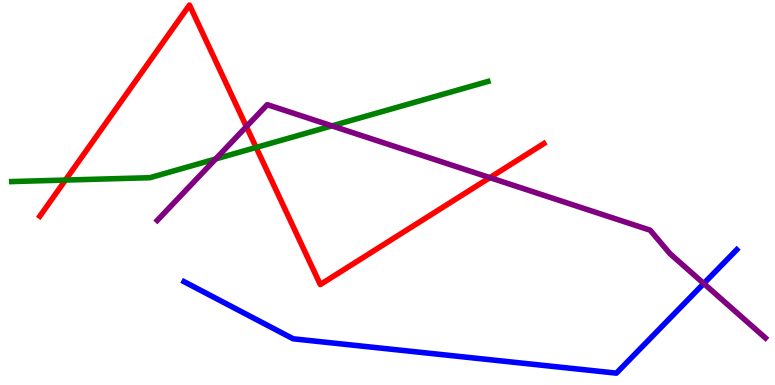[{'lines': ['blue', 'red'], 'intersections': []}, {'lines': ['green', 'red'], 'intersections': [{'x': 0.844, 'y': 5.32}, {'x': 3.3, 'y': 6.17}]}, {'lines': ['purple', 'red'], 'intersections': [{'x': 3.18, 'y': 6.71}, {'x': 6.32, 'y': 5.39}]}, {'lines': ['blue', 'green'], 'intersections': []}, {'lines': ['blue', 'purple'], 'intersections': [{'x': 9.08, 'y': 2.64}]}, {'lines': ['green', 'purple'], 'intersections': [{'x': 2.78, 'y': 5.87}, {'x': 4.28, 'y': 6.73}]}]